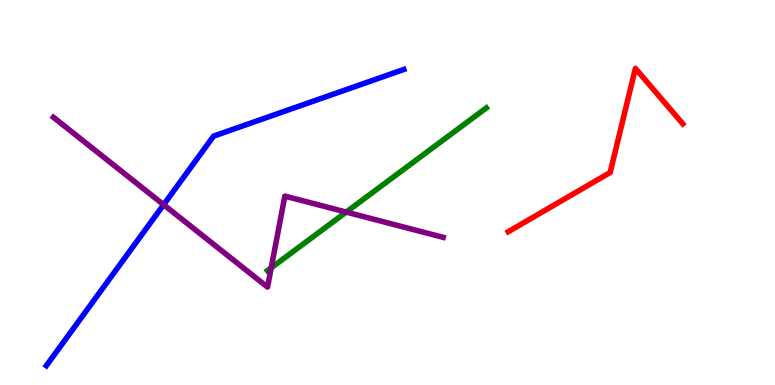[{'lines': ['blue', 'red'], 'intersections': []}, {'lines': ['green', 'red'], 'intersections': []}, {'lines': ['purple', 'red'], 'intersections': []}, {'lines': ['blue', 'green'], 'intersections': []}, {'lines': ['blue', 'purple'], 'intersections': [{'x': 2.11, 'y': 4.68}]}, {'lines': ['green', 'purple'], 'intersections': [{'x': 3.5, 'y': 3.04}, {'x': 4.47, 'y': 4.49}]}]